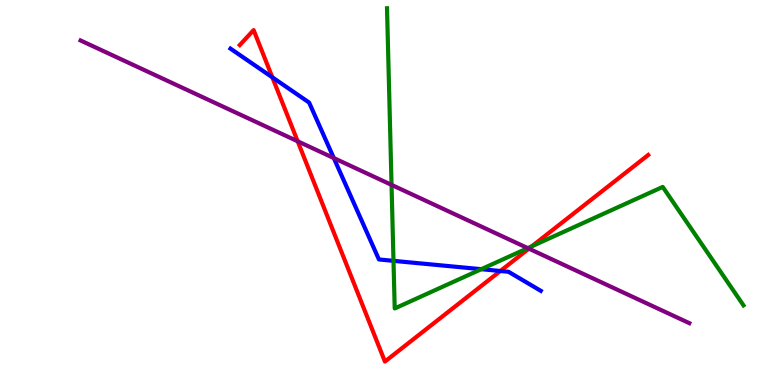[{'lines': ['blue', 'red'], 'intersections': [{'x': 3.51, 'y': 7.99}, {'x': 6.46, 'y': 2.96}]}, {'lines': ['green', 'red'], 'intersections': [{'x': 6.86, 'y': 3.6}]}, {'lines': ['purple', 'red'], 'intersections': [{'x': 3.84, 'y': 6.33}, {'x': 6.82, 'y': 3.54}]}, {'lines': ['blue', 'green'], 'intersections': [{'x': 5.08, 'y': 3.22}, {'x': 6.21, 'y': 3.01}]}, {'lines': ['blue', 'purple'], 'intersections': [{'x': 4.31, 'y': 5.89}]}, {'lines': ['green', 'purple'], 'intersections': [{'x': 5.05, 'y': 5.2}, {'x': 6.81, 'y': 3.56}]}]